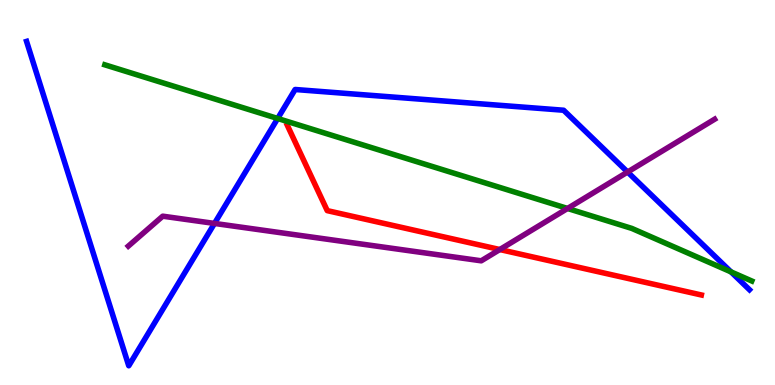[{'lines': ['blue', 'red'], 'intersections': []}, {'lines': ['green', 'red'], 'intersections': []}, {'lines': ['purple', 'red'], 'intersections': [{'x': 6.45, 'y': 3.52}]}, {'lines': ['blue', 'green'], 'intersections': [{'x': 3.58, 'y': 6.92}, {'x': 9.43, 'y': 2.94}]}, {'lines': ['blue', 'purple'], 'intersections': [{'x': 2.77, 'y': 4.2}, {'x': 8.1, 'y': 5.53}]}, {'lines': ['green', 'purple'], 'intersections': [{'x': 7.32, 'y': 4.59}]}]